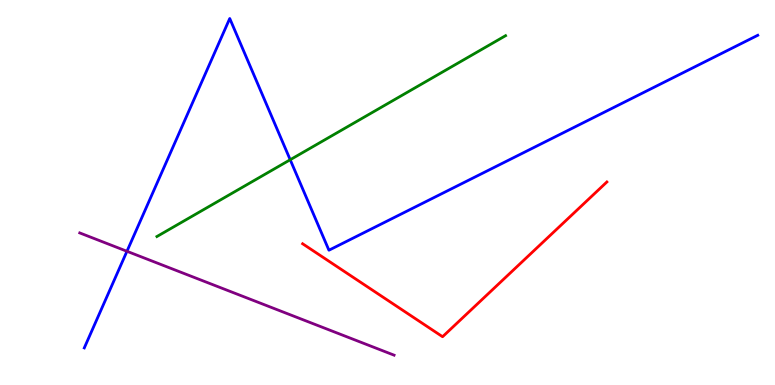[{'lines': ['blue', 'red'], 'intersections': []}, {'lines': ['green', 'red'], 'intersections': []}, {'lines': ['purple', 'red'], 'intersections': []}, {'lines': ['blue', 'green'], 'intersections': [{'x': 3.74, 'y': 5.85}]}, {'lines': ['blue', 'purple'], 'intersections': [{'x': 1.64, 'y': 3.47}]}, {'lines': ['green', 'purple'], 'intersections': []}]